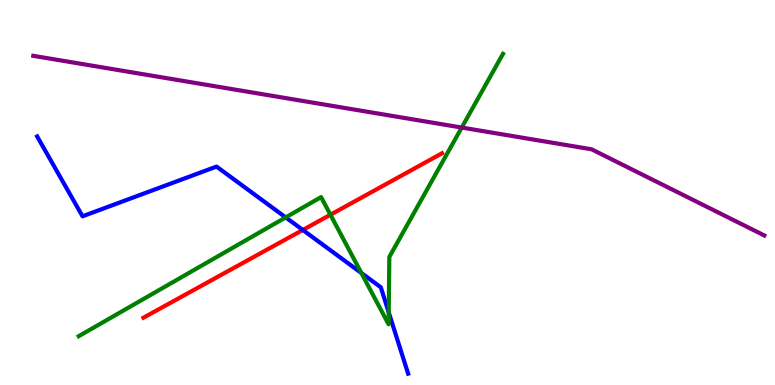[{'lines': ['blue', 'red'], 'intersections': [{'x': 3.91, 'y': 4.03}]}, {'lines': ['green', 'red'], 'intersections': [{'x': 4.26, 'y': 4.42}]}, {'lines': ['purple', 'red'], 'intersections': []}, {'lines': ['blue', 'green'], 'intersections': [{'x': 3.69, 'y': 4.35}, {'x': 4.66, 'y': 2.91}, {'x': 5.02, 'y': 1.89}]}, {'lines': ['blue', 'purple'], 'intersections': []}, {'lines': ['green', 'purple'], 'intersections': [{'x': 5.96, 'y': 6.69}]}]